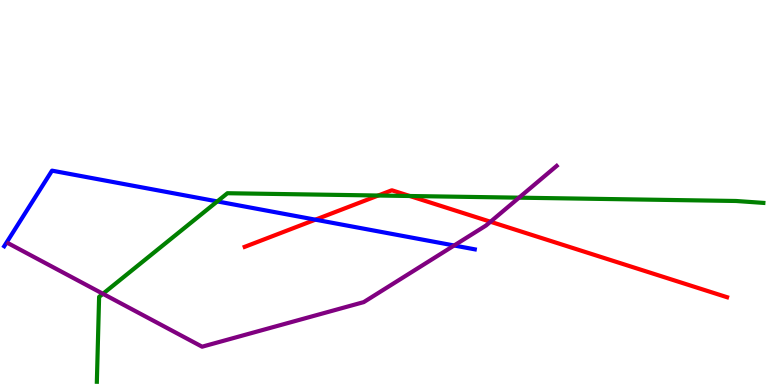[{'lines': ['blue', 'red'], 'intersections': [{'x': 4.07, 'y': 4.29}]}, {'lines': ['green', 'red'], 'intersections': [{'x': 4.88, 'y': 4.92}, {'x': 5.29, 'y': 4.91}]}, {'lines': ['purple', 'red'], 'intersections': [{'x': 6.33, 'y': 4.24}]}, {'lines': ['blue', 'green'], 'intersections': [{'x': 2.8, 'y': 4.77}]}, {'lines': ['blue', 'purple'], 'intersections': [{'x': 5.86, 'y': 3.62}]}, {'lines': ['green', 'purple'], 'intersections': [{'x': 1.33, 'y': 2.37}, {'x': 6.7, 'y': 4.87}]}]